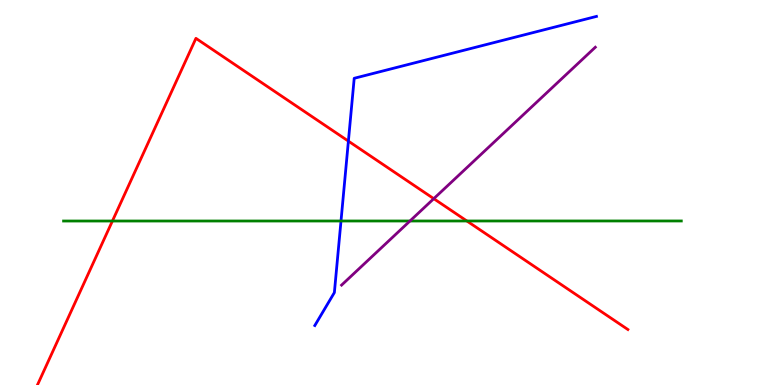[{'lines': ['blue', 'red'], 'intersections': [{'x': 4.5, 'y': 6.33}]}, {'lines': ['green', 'red'], 'intersections': [{'x': 1.45, 'y': 4.26}, {'x': 6.02, 'y': 4.26}]}, {'lines': ['purple', 'red'], 'intersections': [{'x': 5.6, 'y': 4.84}]}, {'lines': ['blue', 'green'], 'intersections': [{'x': 4.4, 'y': 4.26}]}, {'lines': ['blue', 'purple'], 'intersections': []}, {'lines': ['green', 'purple'], 'intersections': [{'x': 5.29, 'y': 4.26}]}]